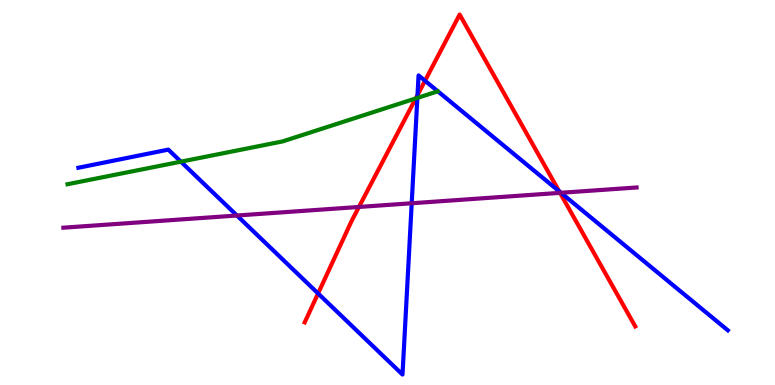[{'lines': ['blue', 'red'], 'intersections': [{'x': 4.1, 'y': 2.38}, {'x': 5.39, 'y': 7.53}, {'x': 5.48, 'y': 7.9}, {'x': 7.22, 'y': 5.03}]}, {'lines': ['green', 'red'], 'intersections': [{'x': 5.36, 'y': 7.44}]}, {'lines': ['purple', 'red'], 'intersections': [{'x': 4.63, 'y': 4.62}, {'x': 7.23, 'y': 4.99}]}, {'lines': ['blue', 'green'], 'intersections': [{'x': 2.33, 'y': 5.8}, {'x': 5.39, 'y': 7.46}]}, {'lines': ['blue', 'purple'], 'intersections': [{'x': 3.06, 'y': 4.4}, {'x': 5.31, 'y': 4.72}, {'x': 7.24, 'y': 4.99}]}, {'lines': ['green', 'purple'], 'intersections': []}]